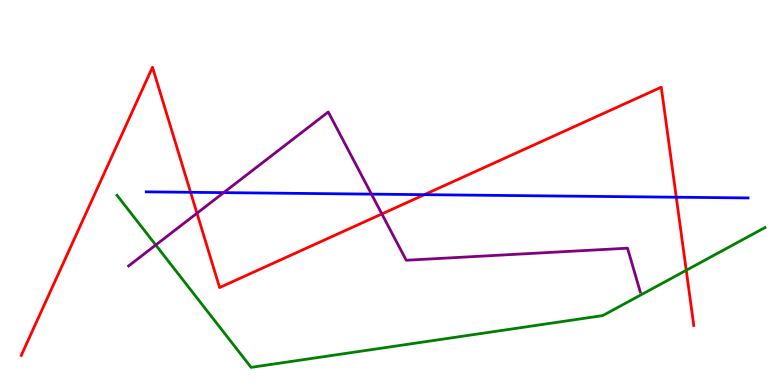[{'lines': ['blue', 'red'], 'intersections': [{'x': 2.46, 'y': 5.01}, {'x': 5.48, 'y': 4.94}, {'x': 8.73, 'y': 4.88}]}, {'lines': ['green', 'red'], 'intersections': [{'x': 8.85, 'y': 2.98}]}, {'lines': ['purple', 'red'], 'intersections': [{'x': 2.54, 'y': 4.46}, {'x': 4.93, 'y': 4.44}]}, {'lines': ['blue', 'green'], 'intersections': []}, {'lines': ['blue', 'purple'], 'intersections': [{'x': 2.89, 'y': 5.0}, {'x': 4.79, 'y': 4.96}]}, {'lines': ['green', 'purple'], 'intersections': [{'x': 2.01, 'y': 3.64}]}]